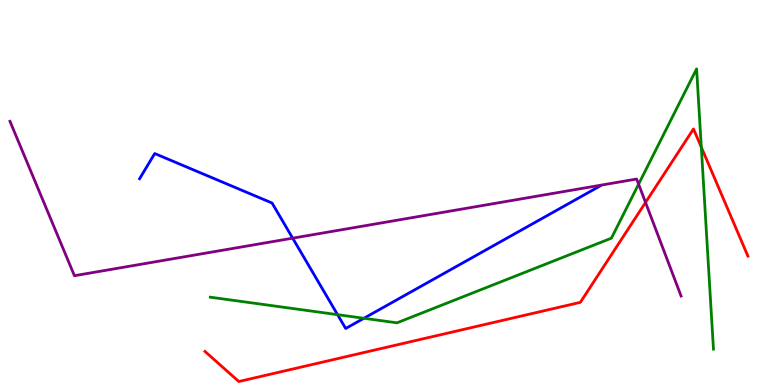[{'lines': ['blue', 'red'], 'intersections': []}, {'lines': ['green', 'red'], 'intersections': [{'x': 9.05, 'y': 6.18}]}, {'lines': ['purple', 'red'], 'intersections': [{'x': 8.33, 'y': 4.74}]}, {'lines': ['blue', 'green'], 'intersections': [{'x': 4.36, 'y': 1.83}, {'x': 4.7, 'y': 1.73}]}, {'lines': ['blue', 'purple'], 'intersections': [{'x': 3.78, 'y': 3.81}]}, {'lines': ['green', 'purple'], 'intersections': [{'x': 8.24, 'y': 5.22}]}]